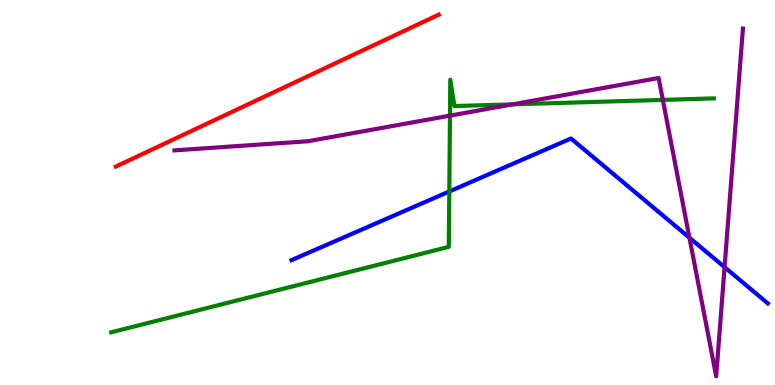[{'lines': ['blue', 'red'], 'intersections': []}, {'lines': ['green', 'red'], 'intersections': []}, {'lines': ['purple', 'red'], 'intersections': []}, {'lines': ['blue', 'green'], 'intersections': [{'x': 5.8, 'y': 5.03}]}, {'lines': ['blue', 'purple'], 'intersections': [{'x': 8.9, 'y': 3.83}, {'x': 9.35, 'y': 3.06}]}, {'lines': ['green', 'purple'], 'intersections': [{'x': 5.81, 'y': 7.0}, {'x': 6.61, 'y': 7.29}, {'x': 8.55, 'y': 7.41}]}]